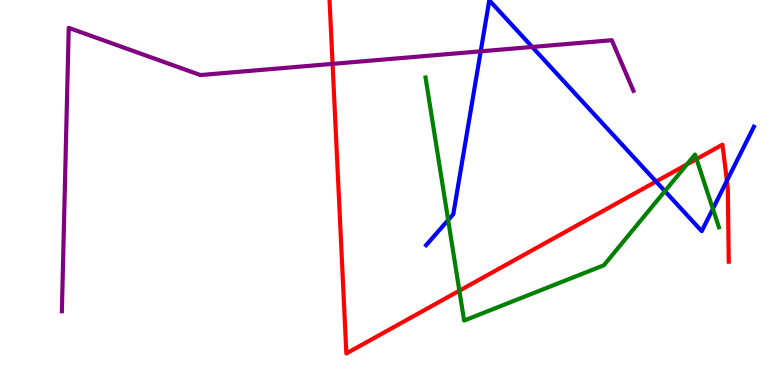[{'lines': ['blue', 'red'], 'intersections': [{'x': 8.47, 'y': 5.29}, {'x': 9.38, 'y': 5.3}]}, {'lines': ['green', 'red'], 'intersections': [{'x': 5.93, 'y': 2.45}, {'x': 8.86, 'y': 5.73}, {'x': 8.99, 'y': 5.87}]}, {'lines': ['purple', 'red'], 'intersections': [{'x': 4.29, 'y': 8.34}]}, {'lines': ['blue', 'green'], 'intersections': [{'x': 5.78, 'y': 4.28}, {'x': 8.58, 'y': 5.04}, {'x': 9.2, 'y': 4.58}]}, {'lines': ['blue', 'purple'], 'intersections': [{'x': 6.2, 'y': 8.67}, {'x': 6.87, 'y': 8.78}]}, {'lines': ['green', 'purple'], 'intersections': []}]